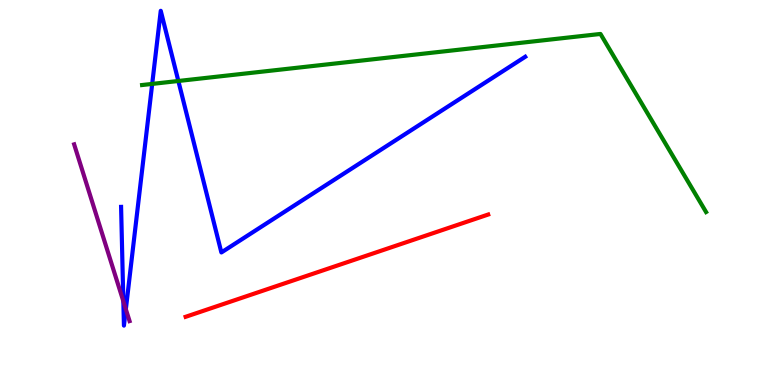[{'lines': ['blue', 'red'], 'intersections': []}, {'lines': ['green', 'red'], 'intersections': []}, {'lines': ['purple', 'red'], 'intersections': []}, {'lines': ['blue', 'green'], 'intersections': [{'x': 1.96, 'y': 7.82}, {'x': 2.3, 'y': 7.9}]}, {'lines': ['blue', 'purple'], 'intersections': [{'x': 1.59, 'y': 2.18}, {'x': 1.62, 'y': 1.97}]}, {'lines': ['green', 'purple'], 'intersections': []}]